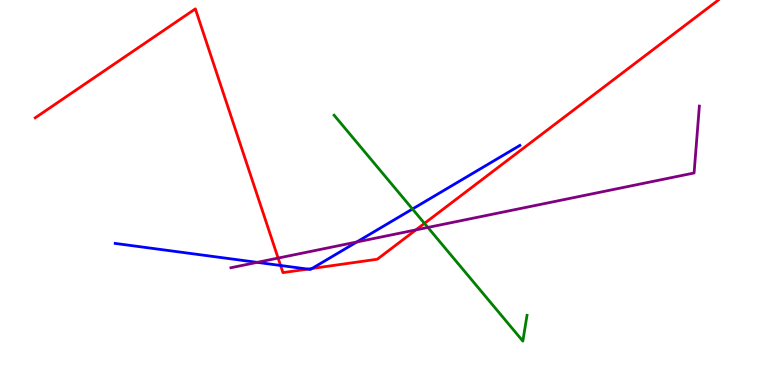[{'lines': ['blue', 'red'], 'intersections': [{'x': 3.62, 'y': 3.1}, {'x': 3.97, 'y': 3.01}, {'x': 4.03, 'y': 3.03}]}, {'lines': ['green', 'red'], 'intersections': [{'x': 5.48, 'y': 4.2}]}, {'lines': ['purple', 'red'], 'intersections': [{'x': 3.59, 'y': 3.3}, {'x': 5.37, 'y': 4.03}]}, {'lines': ['blue', 'green'], 'intersections': [{'x': 5.32, 'y': 4.57}]}, {'lines': ['blue', 'purple'], 'intersections': [{'x': 3.32, 'y': 3.19}, {'x': 4.6, 'y': 3.71}]}, {'lines': ['green', 'purple'], 'intersections': [{'x': 5.52, 'y': 4.09}]}]